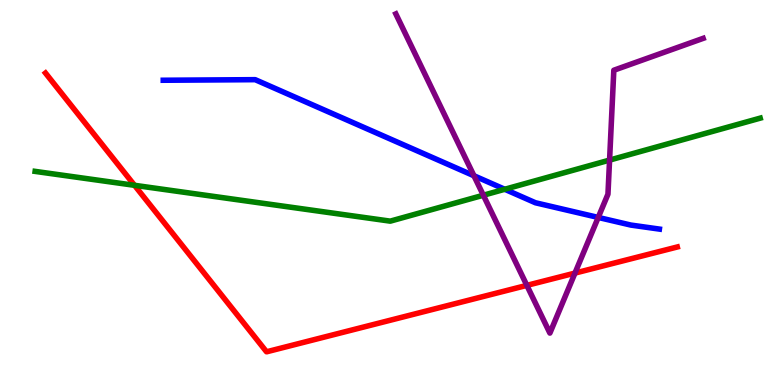[{'lines': ['blue', 'red'], 'intersections': []}, {'lines': ['green', 'red'], 'intersections': [{'x': 1.74, 'y': 5.19}]}, {'lines': ['purple', 'red'], 'intersections': [{'x': 6.8, 'y': 2.59}, {'x': 7.42, 'y': 2.91}]}, {'lines': ['blue', 'green'], 'intersections': [{'x': 6.51, 'y': 5.08}]}, {'lines': ['blue', 'purple'], 'intersections': [{'x': 6.12, 'y': 5.44}, {'x': 7.72, 'y': 4.35}]}, {'lines': ['green', 'purple'], 'intersections': [{'x': 6.24, 'y': 4.93}, {'x': 7.87, 'y': 5.84}]}]